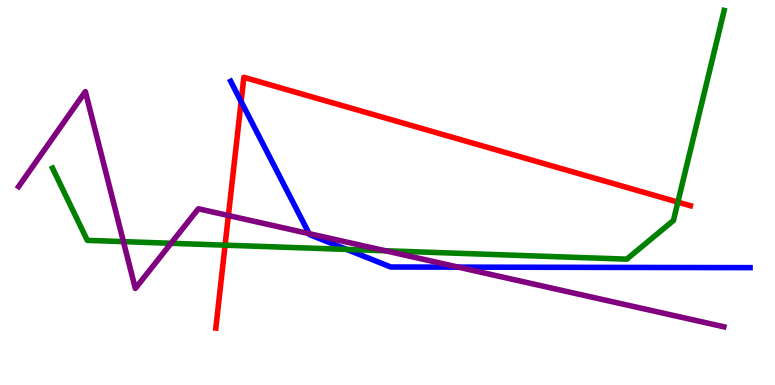[{'lines': ['blue', 'red'], 'intersections': [{'x': 3.11, 'y': 7.36}]}, {'lines': ['green', 'red'], 'intersections': [{'x': 2.9, 'y': 3.63}, {'x': 8.75, 'y': 4.75}]}, {'lines': ['purple', 'red'], 'intersections': [{'x': 2.95, 'y': 4.4}]}, {'lines': ['blue', 'green'], 'intersections': [{'x': 4.47, 'y': 3.52}]}, {'lines': ['blue', 'purple'], 'intersections': [{'x': 3.99, 'y': 3.93}, {'x': 5.91, 'y': 3.06}]}, {'lines': ['green', 'purple'], 'intersections': [{'x': 1.59, 'y': 3.72}, {'x': 2.21, 'y': 3.68}, {'x': 4.97, 'y': 3.49}]}]